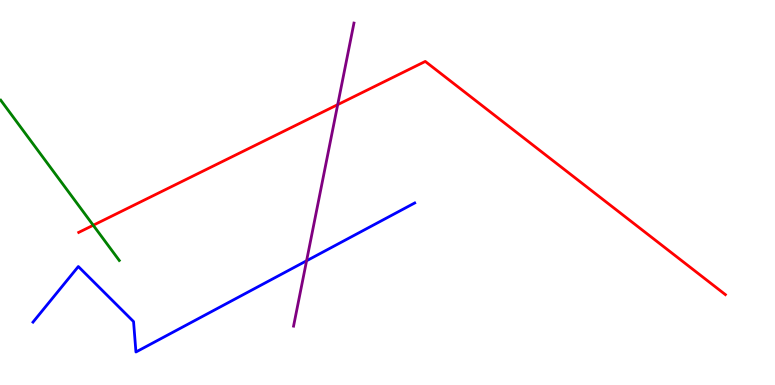[{'lines': ['blue', 'red'], 'intersections': []}, {'lines': ['green', 'red'], 'intersections': [{'x': 1.2, 'y': 4.15}]}, {'lines': ['purple', 'red'], 'intersections': [{'x': 4.36, 'y': 7.28}]}, {'lines': ['blue', 'green'], 'intersections': []}, {'lines': ['blue', 'purple'], 'intersections': [{'x': 3.96, 'y': 3.23}]}, {'lines': ['green', 'purple'], 'intersections': []}]